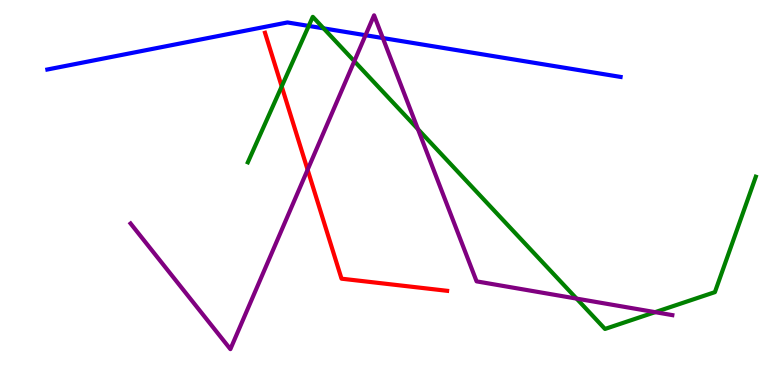[{'lines': ['blue', 'red'], 'intersections': []}, {'lines': ['green', 'red'], 'intersections': [{'x': 3.63, 'y': 7.75}]}, {'lines': ['purple', 'red'], 'intersections': [{'x': 3.97, 'y': 5.59}]}, {'lines': ['blue', 'green'], 'intersections': [{'x': 3.98, 'y': 9.33}, {'x': 4.18, 'y': 9.26}]}, {'lines': ['blue', 'purple'], 'intersections': [{'x': 4.72, 'y': 9.09}, {'x': 4.94, 'y': 9.01}]}, {'lines': ['green', 'purple'], 'intersections': [{'x': 4.57, 'y': 8.41}, {'x': 5.39, 'y': 6.65}, {'x': 7.44, 'y': 2.24}, {'x': 8.45, 'y': 1.89}]}]